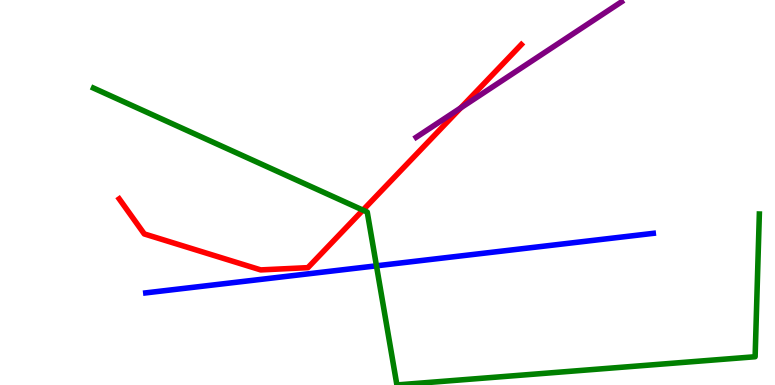[{'lines': ['blue', 'red'], 'intersections': []}, {'lines': ['green', 'red'], 'intersections': [{'x': 4.68, 'y': 4.54}]}, {'lines': ['purple', 'red'], 'intersections': [{'x': 5.94, 'y': 7.2}]}, {'lines': ['blue', 'green'], 'intersections': [{'x': 4.86, 'y': 3.1}]}, {'lines': ['blue', 'purple'], 'intersections': []}, {'lines': ['green', 'purple'], 'intersections': []}]